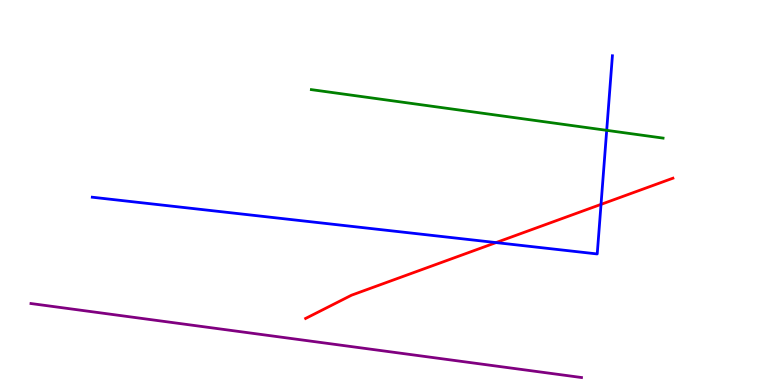[{'lines': ['blue', 'red'], 'intersections': [{'x': 6.4, 'y': 3.7}, {'x': 7.76, 'y': 4.69}]}, {'lines': ['green', 'red'], 'intersections': []}, {'lines': ['purple', 'red'], 'intersections': []}, {'lines': ['blue', 'green'], 'intersections': [{'x': 7.83, 'y': 6.61}]}, {'lines': ['blue', 'purple'], 'intersections': []}, {'lines': ['green', 'purple'], 'intersections': []}]